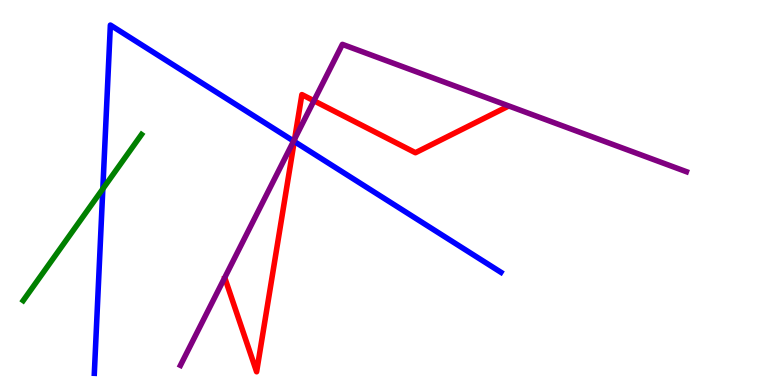[{'lines': ['blue', 'red'], 'intersections': [{'x': 3.8, 'y': 6.33}]}, {'lines': ['green', 'red'], 'intersections': []}, {'lines': ['purple', 'red'], 'intersections': [{'x': 3.8, 'y': 6.39}, {'x': 4.05, 'y': 7.38}]}, {'lines': ['blue', 'green'], 'intersections': [{'x': 1.33, 'y': 5.09}]}, {'lines': ['blue', 'purple'], 'intersections': [{'x': 3.79, 'y': 6.34}]}, {'lines': ['green', 'purple'], 'intersections': []}]